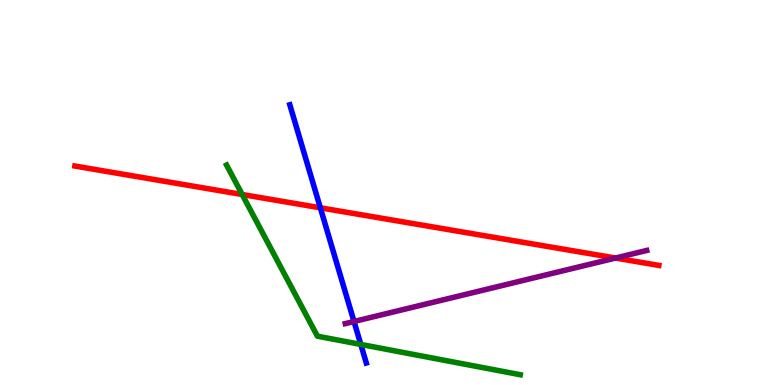[{'lines': ['blue', 'red'], 'intersections': [{'x': 4.13, 'y': 4.6}]}, {'lines': ['green', 'red'], 'intersections': [{'x': 3.13, 'y': 4.95}]}, {'lines': ['purple', 'red'], 'intersections': [{'x': 7.94, 'y': 3.3}]}, {'lines': ['blue', 'green'], 'intersections': [{'x': 4.66, 'y': 1.05}]}, {'lines': ['blue', 'purple'], 'intersections': [{'x': 4.57, 'y': 1.65}]}, {'lines': ['green', 'purple'], 'intersections': []}]